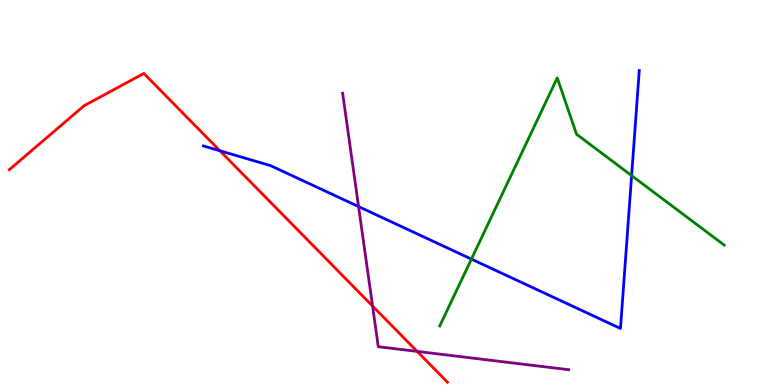[{'lines': ['blue', 'red'], 'intersections': [{'x': 2.84, 'y': 6.08}]}, {'lines': ['green', 'red'], 'intersections': []}, {'lines': ['purple', 'red'], 'intersections': [{'x': 4.81, 'y': 2.05}, {'x': 5.38, 'y': 0.873}]}, {'lines': ['blue', 'green'], 'intersections': [{'x': 6.08, 'y': 3.27}, {'x': 8.15, 'y': 5.44}]}, {'lines': ['blue', 'purple'], 'intersections': [{'x': 4.63, 'y': 4.63}]}, {'lines': ['green', 'purple'], 'intersections': []}]